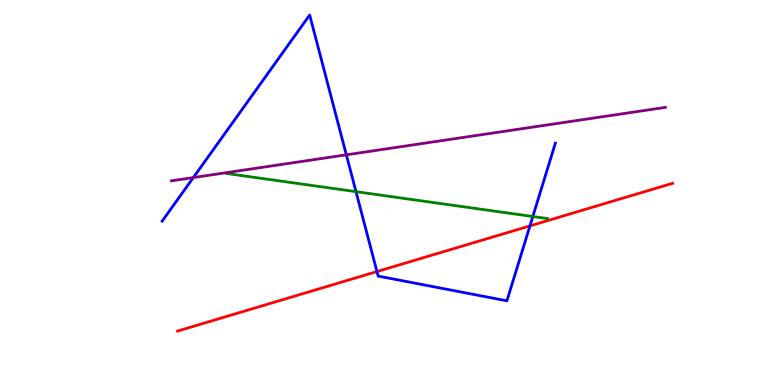[{'lines': ['blue', 'red'], 'intersections': [{'x': 4.86, 'y': 2.95}, {'x': 6.84, 'y': 4.13}]}, {'lines': ['green', 'red'], 'intersections': []}, {'lines': ['purple', 'red'], 'intersections': []}, {'lines': ['blue', 'green'], 'intersections': [{'x': 4.59, 'y': 5.02}, {'x': 6.88, 'y': 4.38}]}, {'lines': ['blue', 'purple'], 'intersections': [{'x': 2.49, 'y': 5.39}, {'x': 4.47, 'y': 5.98}]}, {'lines': ['green', 'purple'], 'intersections': []}]